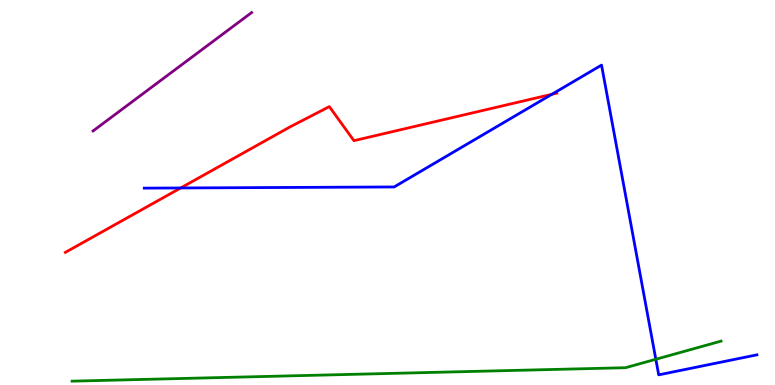[{'lines': ['blue', 'red'], 'intersections': [{'x': 2.33, 'y': 5.12}, {'x': 7.12, 'y': 7.55}]}, {'lines': ['green', 'red'], 'intersections': []}, {'lines': ['purple', 'red'], 'intersections': []}, {'lines': ['blue', 'green'], 'intersections': [{'x': 8.46, 'y': 0.668}]}, {'lines': ['blue', 'purple'], 'intersections': []}, {'lines': ['green', 'purple'], 'intersections': []}]